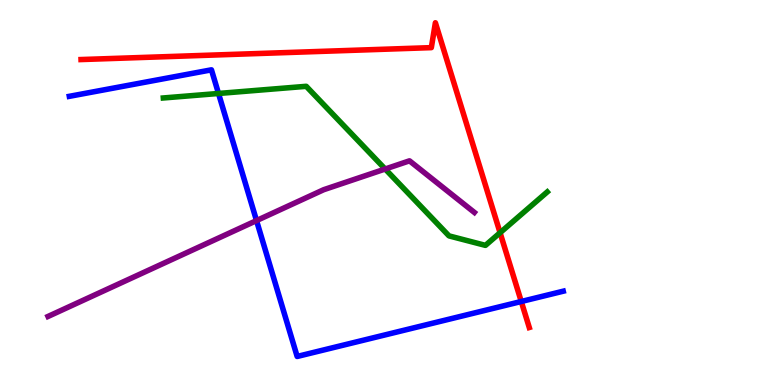[{'lines': ['blue', 'red'], 'intersections': [{'x': 6.73, 'y': 2.17}]}, {'lines': ['green', 'red'], 'intersections': [{'x': 6.45, 'y': 3.96}]}, {'lines': ['purple', 'red'], 'intersections': []}, {'lines': ['blue', 'green'], 'intersections': [{'x': 2.82, 'y': 7.57}]}, {'lines': ['blue', 'purple'], 'intersections': [{'x': 3.31, 'y': 4.27}]}, {'lines': ['green', 'purple'], 'intersections': [{'x': 4.97, 'y': 5.61}]}]